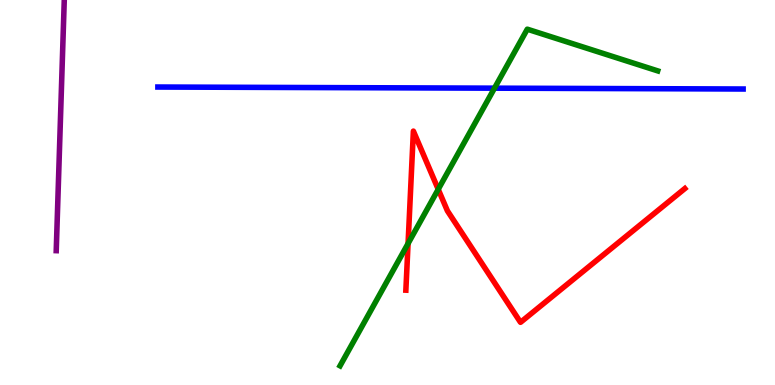[{'lines': ['blue', 'red'], 'intersections': []}, {'lines': ['green', 'red'], 'intersections': [{'x': 5.27, 'y': 3.67}, {'x': 5.65, 'y': 5.08}]}, {'lines': ['purple', 'red'], 'intersections': []}, {'lines': ['blue', 'green'], 'intersections': [{'x': 6.38, 'y': 7.71}]}, {'lines': ['blue', 'purple'], 'intersections': []}, {'lines': ['green', 'purple'], 'intersections': []}]